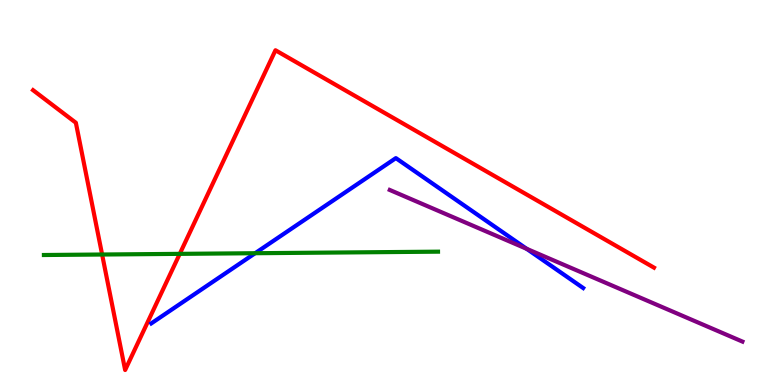[{'lines': ['blue', 'red'], 'intersections': []}, {'lines': ['green', 'red'], 'intersections': [{'x': 1.32, 'y': 3.39}, {'x': 2.32, 'y': 3.41}]}, {'lines': ['purple', 'red'], 'intersections': []}, {'lines': ['blue', 'green'], 'intersections': [{'x': 3.29, 'y': 3.42}]}, {'lines': ['blue', 'purple'], 'intersections': [{'x': 6.8, 'y': 3.54}]}, {'lines': ['green', 'purple'], 'intersections': []}]